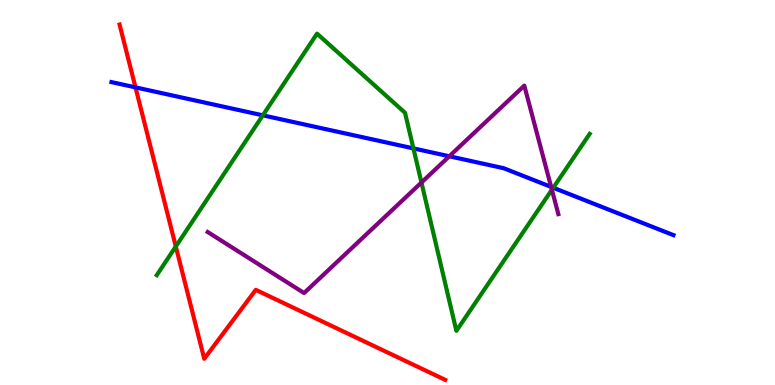[{'lines': ['blue', 'red'], 'intersections': [{'x': 1.75, 'y': 7.73}]}, {'lines': ['green', 'red'], 'intersections': [{'x': 2.27, 'y': 3.6}]}, {'lines': ['purple', 'red'], 'intersections': []}, {'lines': ['blue', 'green'], 'intersections': [{'x': 3.39, 'y': 7.0}, {'x': 5.33, 'y': 6.15}, {'x': 7.14, 'y': 5.12}]}, {'lines': ['blue', 'purple'], 'intersections': [{'x': 5.8, 'y': 5.94}, {'x': 7.11, 'y': 5.14}]}, {'lines': ['green', 'purple'], 'intersections': [{'x': 5.44, 'y': 5.26}, {'x': 7.12, 'y': 5.07}]}]